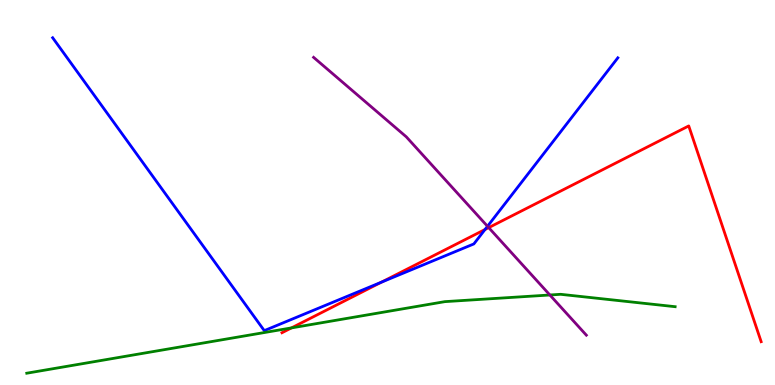[{'lines': ['blue', 'red'], 'intersections': [{'x': 4.92, 'y': 2.67}, {'x': 6.26, 'y': 4.04}]}, {'lines': ['green', 'red'], 'intersections': [{'x': 3.76, 'y': 1.48}]}, {'lines': ['purple', 'red'], 'intersections': [{'x': 6.31, 'y': 4.09}]}, {'lines': ['blue', 'green'], 'intersections': []}, {'lines': ['blue', 'purple'], 'intersections': [{'x': 6.29, 'y': 4.12}]}, {'lines': ['green', 'purple'], 'intersections': [{'x': 7.1, 'y': 2.34}]}]